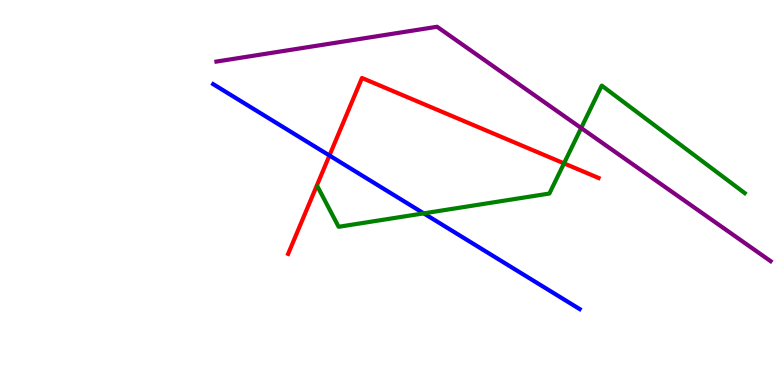[{'lines': ['blue', 'red'], 'intersections': [{'x': 4.25, 'y': 5.96}]}, {'lines': ['green', 'red'], 'intersections': [{'x': 7.28, 'y': 5.76}]}, {'lines': ['purple', 'red'], 'intersections': []}, {'lines': ['blue', 'green'], 'intersections': [{'x': 5.47, 'y': 4.46}]}, {'lines': ['blue', 'purple'], 'intersections': []}, {'lines': ['green', 'purple'], 'intersections': [{'x': 7.5, 'y': 6.67}]}]